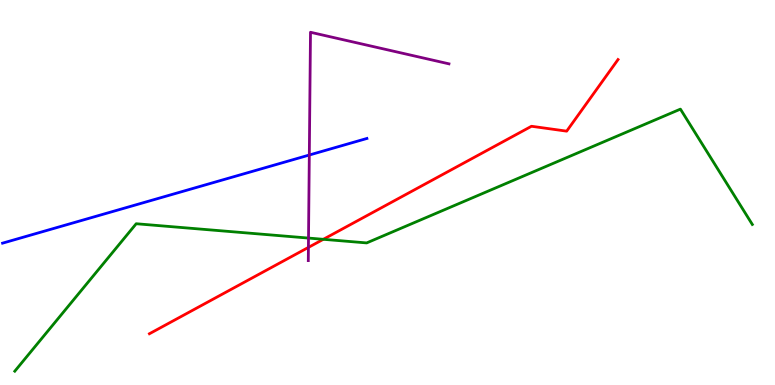[{'lines': ['blue', 'red'], 'intersections': []}, {'lines': ['green', 'red'], 'intersections': [{'x': 4.17, 'y': 3.78}]}, {'lines': ['purple', 'red'], 'intersections': [{'x': 3.98, 'y': 3.57}]}, {'lines': ['blue', 'green'], 'intersections': []}, {'lines': ['blue', 'purple'], 'intersections': [{'x': 3.99, 'y': 5.97}]}, {'lines': ['green', 'purple'], 'intersections': [{'x': 3.98, 'y': 3.82}]}]